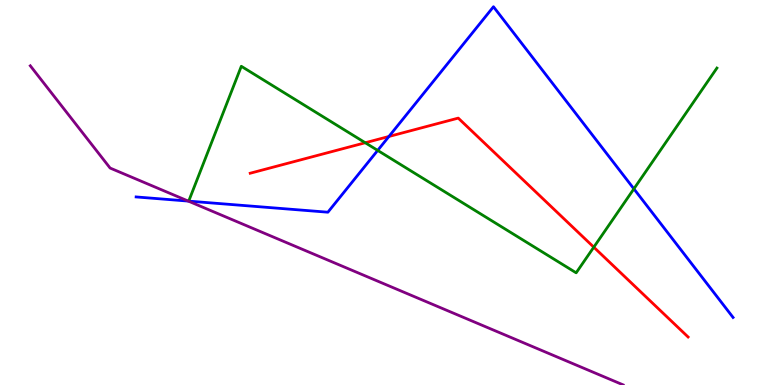[{'lines': ['blue', 'red'], 'intersections': [{'x': 5.02, 'y': 6.46}]}, {'lines': ['green', 'red'], 'intersections': [{'x': 4.71, 'y': 6.29}, {'x': 7.66, 'y': 3.58}]}, {'lines': ['purple', 'red'], 'intersections': []}, {'lines': ['blue', 'green'], 'intersections': [{'x': 4.87, 'y': 6.09}, {'x': 8.18, 'y': 5.1}]}, {'lines': ['blue', 'purple'], 'intersections': [{'x': 2.43, 'y': 4.78}]}, {'lines': ['green', 'purple'], 'intersections': []}]